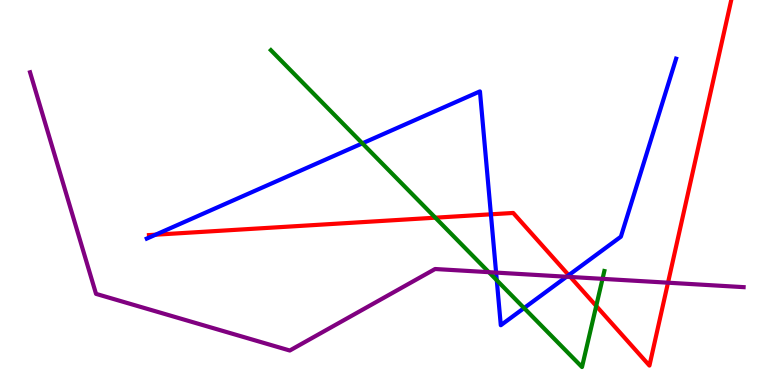[{'lines': ['blue', 'red'], 'intersections': [{'x': 2.01, 'y': 3.9}, {'x': 6.33, 'y': 4.43}, {'x': 7.34, 'y': 2.85}]}, {'lines': ['green', 'red'], 'intersections': [{'x': 5.62, 'y': 4.35}, {'x': 7.69, 'y': 2.05}]}, {'lines': ['purple', 'red'], 'intersections': [{'x': 7.36, 'y': 2.81}, {'x': 8.62, 'y': 2.66}]}, {'lines': ['blue', 'green'], 'intersections': [{'x': 4.68, 'y': 6.28}, {'x': 6.41, 'y': 2.72}, {'x': 6.76, 'y': 2.0}]}, {'lines': ['blue', 'purple'], 'intersections': [{'x': 6.4, 'y': 2.92}, {'x': 7.31, 'y': 2.81}]}, {'lines': ['green', 'purple'], 'intersections': [{'x': 6.31, 'y': 2.93}, {'x': 7.77, 'y': 2.76}]}]